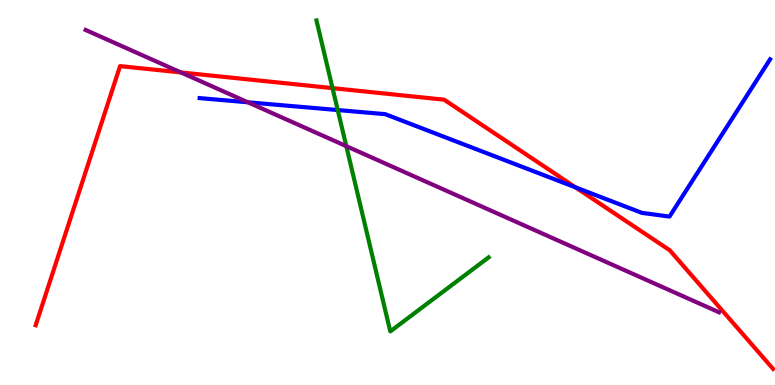[{'lines': ['blue', 'red'], 'intersections': [{'x': 7.43, 'y': 5.13}]}, {'lines': ['green', 'red'], 'intersections': [{'x': 4.29, 'y': 7.71}]}, {'lines': ['purple', 'red'], 'intersections': [{'x': 2.33, 'y': 8.12}]}, {'lines': ['blue', 'green'], 'intersections': [{'x': 4.36, 'y': 7.14}]}, {'lines': ['blue', 'purple'], 'intersections': [{'x': 3.2, 'y': 7.34}]}, {'lines': ['green', 'purple'], 'intersections': [{'x': 4.47, 'y': 6.2}]}]